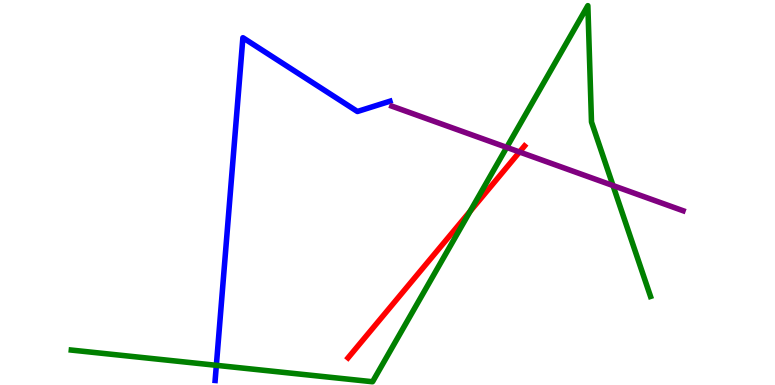[{'lines': ['blue', 'red'], 'intersections': []}, {'lines': ['green', 'red'], 'intersections': [{'x': 6.07, 'y': 4.51}]}, {'lines': ['purple', 'red'], 'intersections': [{'x': 6.7, 'y': 6.05}]}, {'lines': ['blue', 'green'], 'intersections': [{'x': 2.79, 'y': 0.511}]}, {'lines': ['blue', 'purple'], 'intersections': []}, {'lines': ['green', 'purple'], 'intersections': [{'x': 6.54, 'y': 6.17}, {'x': 7.91, 'y': 5.18}]}]